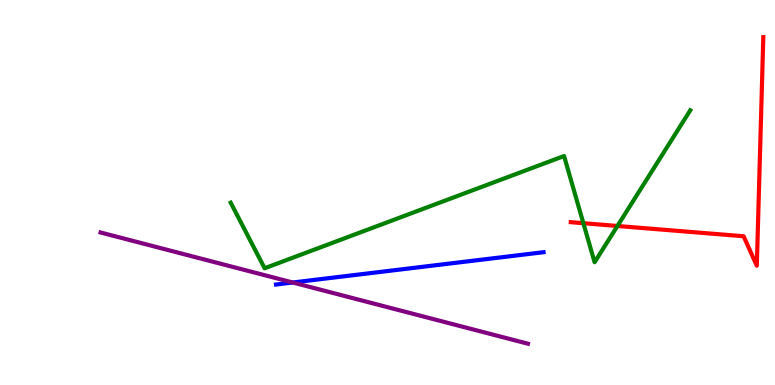[{'lines': ['blue', 'red'], 'intersections': []}, {'lines': ['green', 'red'], 'intersections': [{'x': 7.53, 'y': 4.2}, {'x': 7.97, 'y': 4.13}]}, {'lines': ['purple', 'red'], 'intersections': []}, {'lines': ['blue', 'green'], 'intersections': []}, {'lines': ['blue', 'purple'], 'intersections': [{'x': 3.78, 'y': 2.66}]}, {'lines': ['green', 'purple'], 'intersections': []}]